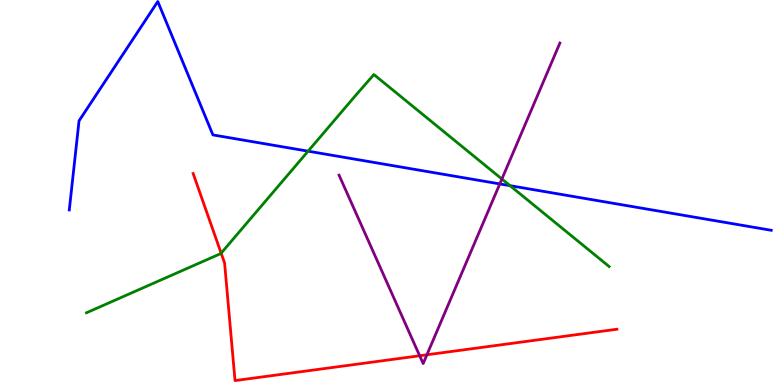[{'lines': ['blue', 'red'], 'intersections': []}, {'lines': ['green', 'red'], 'intersections': [{'x': 2.85, 'y': 3.42}]}, {'lines': ['purple', 'red'], 'intersections': [{'x': 5.42, 'y': 0.76}, {'x': 5.51, 'y': 0.785}]}, {'lines': ['blue', 'green'], 'intersections': [{'x': 3.98, 'y': 6.07}, {'x': 6.58, 'y': 5.18}]}, {'lines': ['blue', 'purple'], 'intersections': [{'x': 6.45, 'y': 5.22}]}, {'lines': ['green', 'purple'], 'intersections': [{'x': 6.48, 'y': 5.35}]}]